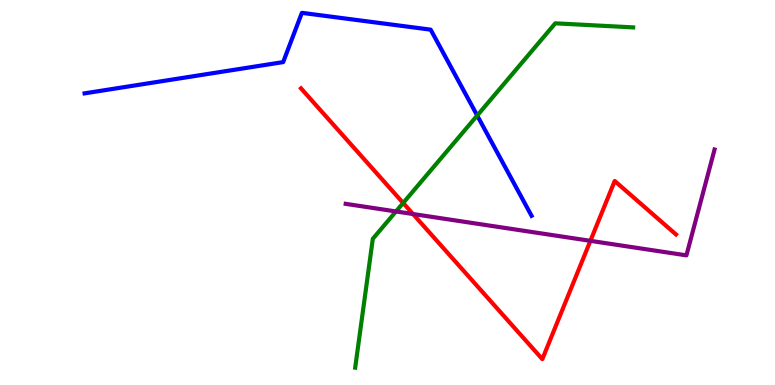[{'lines': ['blue', 'red'], 'intersections': []}, {'lines': ['green', 'red'], 'intersections': [{'x': 5.2, 'y': 4.73}]}, {'lines': ['purple', 'red'], 'intersections': [{'x': 5.33, 'y': 4.44}, {'x': 7.62, 'y': 3.74}]}, {'lines': ['blue', 'green'], 'intersections': [{'x': 6.16, 'y': 7.0}]}, {'lines': ['blue', 'purple'], 'intersections': []}, {'lines': ['green', 'purple'], 'intersections': [{'x': 5.11, 'y': 4.51}]}]